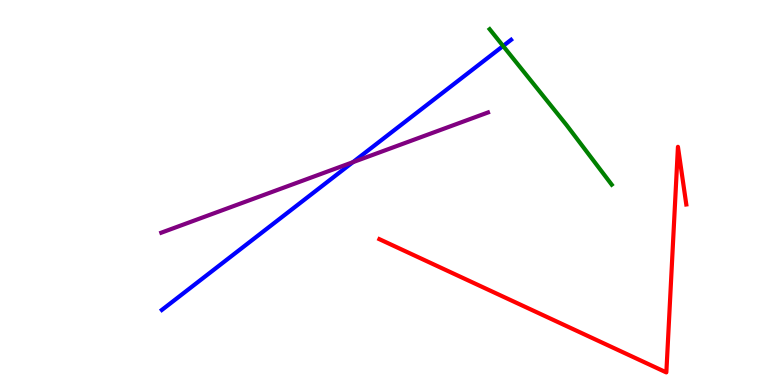[{'lines': ['blue', 'red'], 'intersections': []}, {'lines': ['green', 'red'], 'intersections': []}, {'lines': ['purple', 'red'], 'intersections': []}, {'lines': ['blue', 'green'], 'intersections': [{'x': 6.49, 'y': 8.81}]}, {'lines': ['blue', 'purple'], 'intersections': [{'x': 4.55, 'y': 5.79}]}, {'lines': ['green', 'purple'], 'intersections': []}]